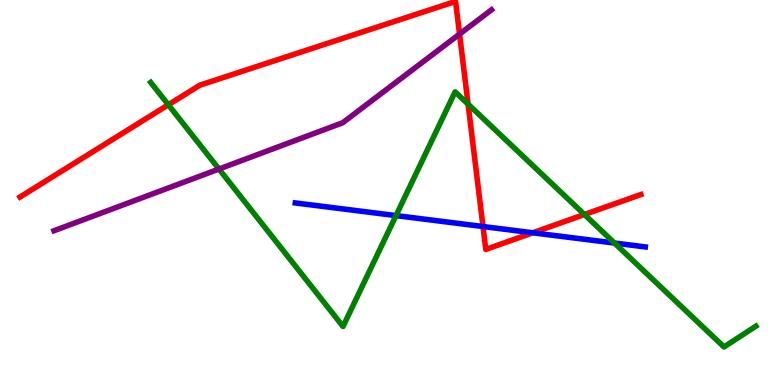[{'lines': ['blue', 'red'], 'intersections': [{'x': 6.23, 'y': 4.12}, {'x': 6.87, 'y': 3.95}]}, {'lines': ['green', 'red'], 'intersections': [{'x': 2.17, 'y': 7.28}, {'x': 6.04, 'y': 7.3}, {'x': 7.54, 'y': 4.43}]}, {'lines': ['purple', 'red'], 'intersections': [{'x': 5.93, 'y': 9.11}]}, {'lines': ['blue', 'green'], 'intersections': [{'x': 5.11, 'y': 4.4}, {'x': 7.93, 'y': 3.69}]}, {'lines': ['blue', 'purple'], 'intersections': []}, {'lines': ['green', 'purple'], 'intersections': [{'x': 2.83, 'y': 5.61}]}]